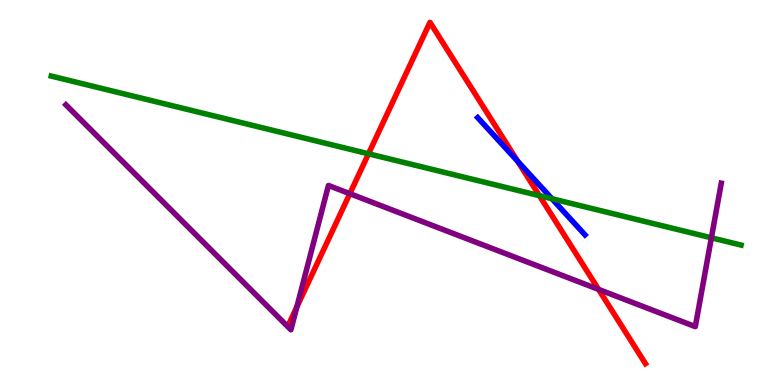[{'lines': ['blue', 'red'], 'intersections': [{'x': 6.68, 'y': 5.81}]}, {'lines': ['green', 'red'], 'intersections': [{'x': 4.75, 'y': 6.01}, {'x': 6.96, 'y': 4.92}]}, {'lines': ['purple', 'red'], 'intersections': [{'x': 3.83, 'y': 2.03}, {'x': 4.51, 'y': 4.97}, {'x': 7.72, 'y': 2.48}]}, {'lines': ['blue', 'green'], 'intersections': [{'x': 7.12, 'y': 4.84}]}, {'lines': ['blue', 'purple'], 'intersections': []}, {'lines': ['green', 'purple'], 'intersections': [{'x': 9.18, 'y': 3.82}]}]